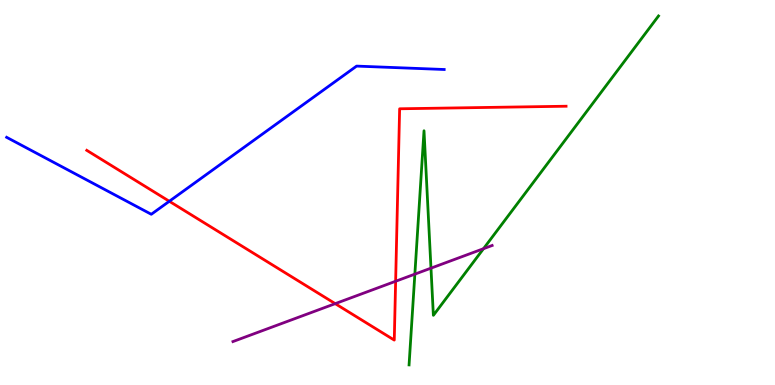[{'lines': ['blue', 'red'], 'intersections': [{'x': 2.18, 'y': 4.77}]}, {'lines': ['green', 'red'], 'intersections': []}, {'lines': ['purple', 'red'], 'intersections': [{'x': 4.33, 'y': 2.11}, {'x': 5.1, 'y': 2.69}]}, {'lines': ['blue', 'green'], 'intersections': []}, {'lines': ['blue', 'purple'], 'intersections': []}, {'lines': ['green', 'purple'], 'intersections': [{'x': 5.35, 'y': 2.88}, {'x': 5.56, 'y': 3.03}, {'x': 6.24, 'y': 3.54}]}]